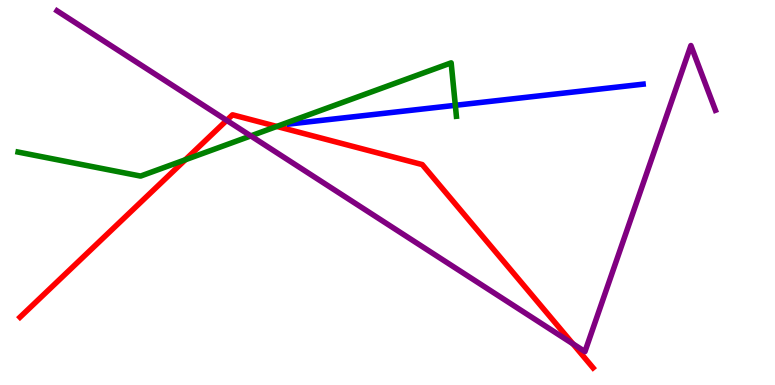[{'lines': ['blue', 'red'], 'intersections': []}, {'lines': ['green', 'red'], 'intersections': [{'x': 2.39, 'y': 5.85}, {'x': 3.57, 'y': 6.72}]}, {'lines': ['purple', 'red'], 'intersections': [{'x': 2.93, 'y': 6.87}, {'x': 7.39, 'y': 1.07}]}, {'lines': ['blue', 'green'], 'intersections': [{'x': 5.88, 'y': 7.26}]}, {'lines': ['blue', 'purple'], 'intersections': []}, {'lines': ['green', 'purple'], 'intersections': [{'x': 3.24, 'y': 6.47}]}]